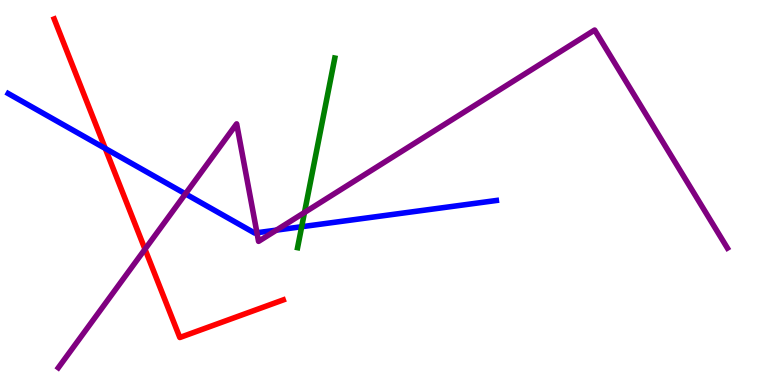[{'lines': ['blue', 'red'], 'intersections': [{'x': 1.36, 'y': 6.14}]}, {'lines': ['green', 'red'], 'intersections': []}, {'lines': ['purple', 'red'], 'intersections': [{'x': 1.87, 'y': 3.53}]}, {'lines': ['blue', 'green'], 'intersections': [{'x': 3.89, 'y': 4.11}]}, {'lines': ['blue', 'purple'], 'intersections': [{'x': 2.39, 'y': 4.96}, {'x': 3.32, 'y': 3.95}, {'x': 3.57, 'y': 4.02}]}, {'lines': ['green', 'purple'], 'intersections': [{'x': 3.93, 'y': 4.48}]}]